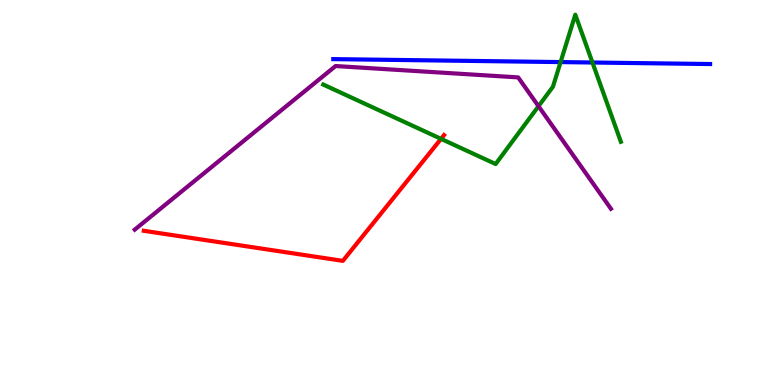[{'lines': ['blue', 'red'], 'intersections': []}, {'lines': ['green', 'red'], 'intersections': [{'x': 5.69, 'y': 6.39}]}, {'lines': ['purple', 'red'], 'intersections': []}, {'lines': ['blue', 'green'], 'intersections': [{'x': 7.23, 'y': 8.39}, {'x': 7.64, 'y': 8.38}]}, {'lines': ['blue', 'purple'], 'intersections': []}, {'lines': ['green', 'purple'], 'intersections': [{'x': 6.95, 'y': 7.24}]}]